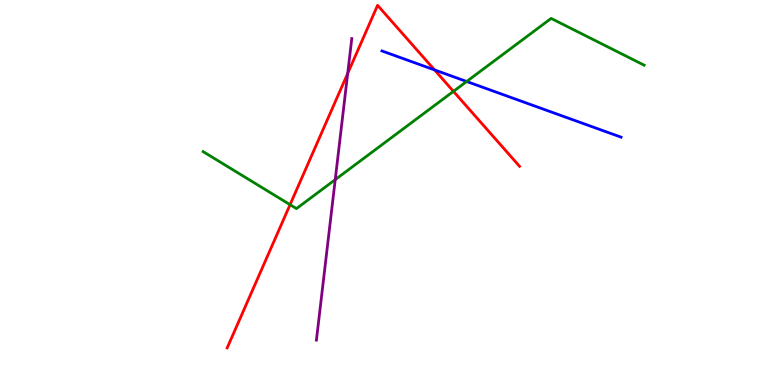[{'lines': ['blue', 'red'], 'intersections': [{'x': 5.61, 'y': 8.18}]}, {'lines': ['green', 'red'], 'intersections': [{'x': 3.74, 'y': 4.68}, {'x': 5.85, 'y': 7.63}]}, {'lines': ['purple', 'red'], 'intersections': [{'x': 4.49, 'y': 8.09}]}, {'lines': ['blue', 'green'], 'intersections': [{'x': 6.02, 'y': 7.88}]}, {'lines': ['blue', 'purple'], 'intersections': []}, {'lines': ['green', 'purple'], 'intersections': [{'x': 4.33, 'y': 5.33}]}]